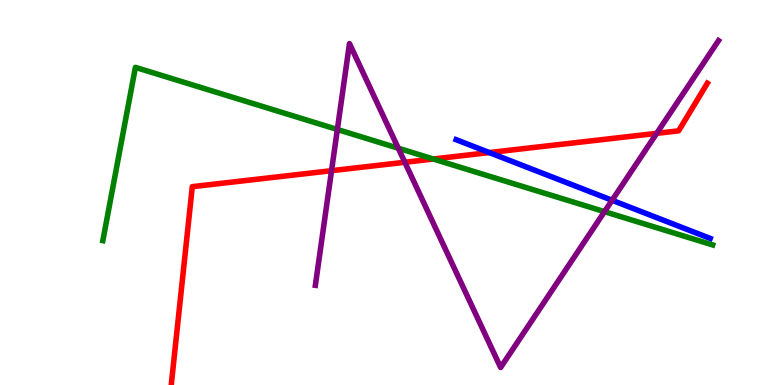[{'lines': ['blue', 'red'], 'intersections': [{'x': 6.31, 'y': 6.04}]}, {'lines': ['green', 'red'], 'intersections': [{'x': 5.59, 'y': 5.87}]}, {'lines': ['purple', 'red'], 'intersections': [{'x': 4.28, 'y': 5.57}, {'x': 5.22, 'y': 5.79}, {'x': 8.47, 'y': 6.54}]}, {'lines': ['blue', 'green'], 'intersections': []}, {'lines': ['blue', 'purple'], 'intersections': [{'x': 7.9, 'y': 4.8}]}, {'lines': ['green', 'purple'], 'intersections': [{'x': 4.35, 'y': 6.64}, {'x': 5.14, 'y': 6.15}, {'x': 7.8, 'y': 4.5}]}]